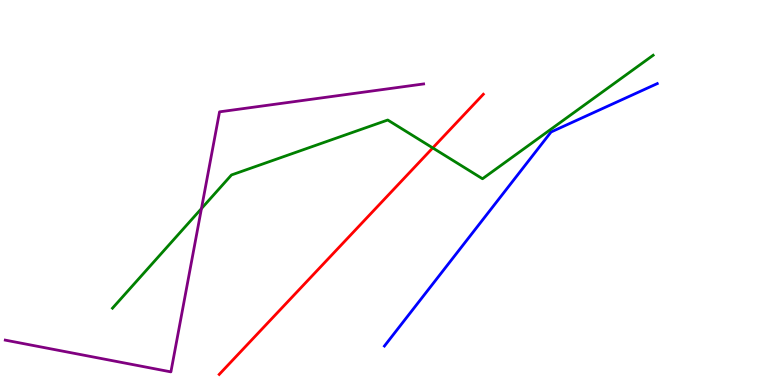[{'lines': ['blue', 'red'], 'intersections': []}, {'lines': ['green', 'red'], 'intersections': [{'x': 5.58, 'y': 6.16}]}, {'lines': ['purple', 'red'], 'intersections': []}, {'lines': ['blue', 'green'], 'intersections': []}, {'lines': ['blue', 'purple'], 'intersections': []}, {'lines': ['green', 'purple'], 'intersections': [{'x': 2.6, 'y': 4.58}]}]